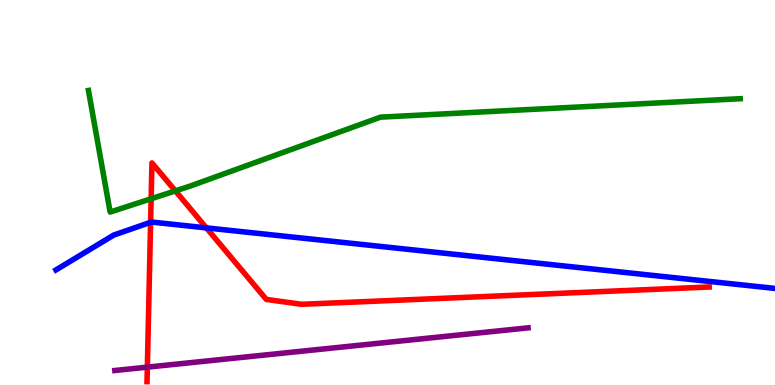[{'lines': ['blue', 'red'], 'intersections': [{'x': 1.94, 'y': 4.23}, {'x': 2.66, 'y': 4.08}]}, {'lines': ['green', 'red'], 'intersections': [{'x': 1.95, 'y': 4.84}, {'x': 2.26, 'y': 5.04}]}, {'lines': ['purple', 'red'], 'intersections': [{'x': 1.9, 'y': 0.464}]}, {'lines': ['blue', 'green'], 'intersections': []}, {'lines': ['blue', 'purple'], 'intersections': []}, {'lines': ['green', 'purple'], 'intersections': []}]